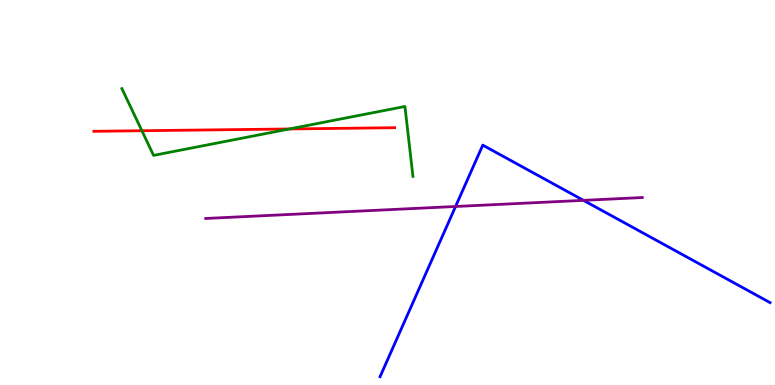[{'lines': ['blue', 'red'], 'intersections': []}, {'lines': ['green', 'red'], 'intersections': [{'x': 1.83, 'y': 6.6}, {'x': 3.73, 'y': 6.65}]}, {'lines': ['purple', 'red'], 'intersections': []}, {'lines': ['blue', 'green'], 'intersections': []}, {'lines': ['blue', 'purple'], 'intersections': [{'x': 5.88, 'y': 4.64}, {'x': 7.53, 'y': 4.8}]}, {'lines': ['green', 'purple'], 'intersections': []}]